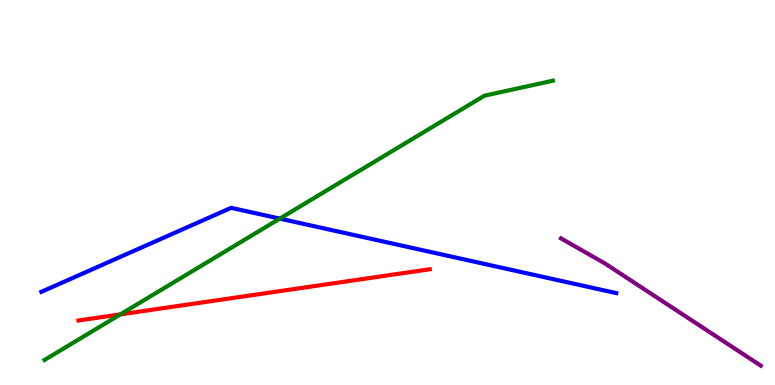[{'lines': ['blue', 'red'], 'intersections': []}, {'lines': ['green', 'red'], 'intersections': [{'x': 1.55, 'y': 1.83}]}, {'lines': ['purple', 'red'], 'intersections': []}, {'lines': ['blue', 'green'], 'intersections': [{'x': 3.61, 'y': 4.32}]}, {'lines': ['blue', 'purple'], 'intersections': []}, {'lines': ['green', 'purple'], 'intersections': []}]